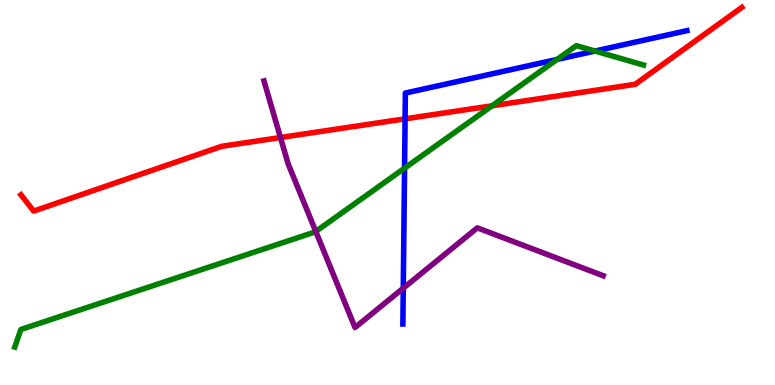[{'lines': ['blue', 'red'], 'intersections': [{'x': 5.23, 'y': 6.91}]}, {'lines': ['green', 'red'], 'intersections': [{'x': 6.35, 'y': 7.25}]}, {'lines': ['purple', 'red'], 'intersections': [{'x': 3.62, 'y': 6.43}]}, {'lines': ['blue', 'green'], 'intersections': [{'x': 5.22, 'y': 5.63}, {'x': 7.19, 'y': 8.46}, {'x': 7.68, 'y': 8.67}]}, {'lines': ['blue', 'purple'], 'intersections': [{'x': 5.2, 'y': 2.51}]}, {'lines': ['green', 'purple'], 'intersections': [{'x': 4.07, 'y': 3.99}]}]